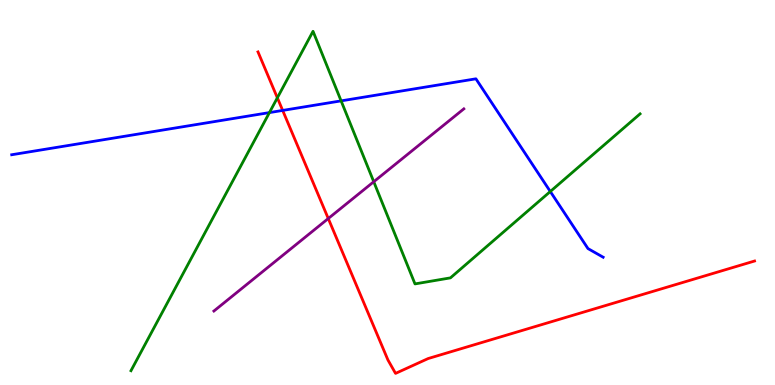[{'lines': ['blue', 'red'], 'intersections': [{'x': 3.65, 'y': 7.13}]}, {'lines': ['green', 'red'], 'intersections': [{'x': 3.58, 'y': 7.46}]}, {'lines': ['purple', 'red'], 'intersections': [{'x': 4.24, 'y': 4.32}]}, {'lines': ['blue', 'green'], 'intersections': [{'x': 3.48, 'y': 7.08}, {'x': 4.4, 'y': 7.38}, {'x': 7.1, 'y': 5.03}]}, {'lines': ['blue', 'purple'], 'intersections': []}, {'lines': ['green', 'purple'], 'intersections': [{'x': 4.82, 'y': 5.28}]}]